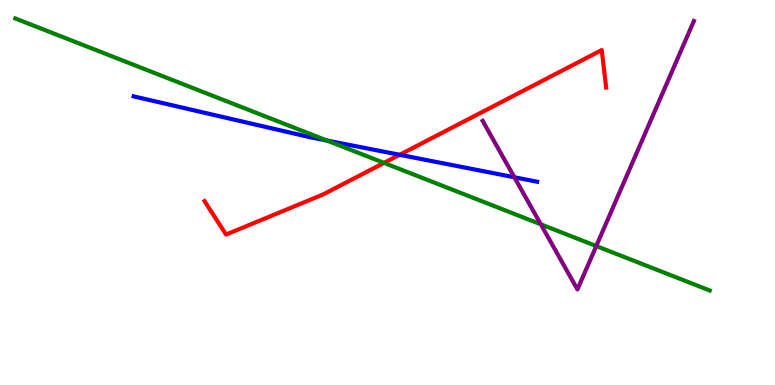[{'lines': ['blue', 'red'], 'intersections': [{'x': 5.16, 'y': 5.98}]}, {'lines': ['green', 'red'], 'intersections': [{'x': 4.96, 'y': 5.77}]}, {'lines': ['purple', 'red'], 'intersections': []}, {'lines': ['blue', 'green'], 'intersections': [{'x': 4.22, 'y': 6.35}]}, {'lines': ['blue', 'purple'], 'intersections': [{'x': 6.64, 'y': 5.4}]}, {'lines': ['green', 'purple'], 'intersections': [{'x': 6.98, 'y': 4.17}, {'x': 7.69, 'y': 3.61}]}]